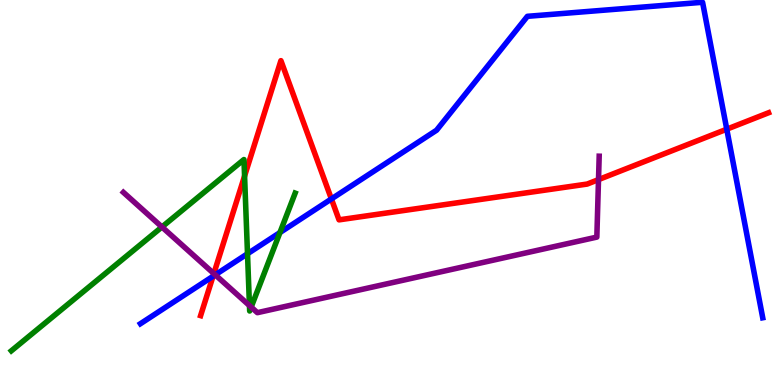[{'lines': ['blue', 'red'], 'intersections': [{'x': 2.75, 'y': 2.82}, {'x': 4.28, 'y': 4.83}, {'x': 9.38, 'y': 6.64}]}, {'lines': ['green', 'red'], 'intersections': [{'x': 3.16, 'y': 5.43}]}, {'lines': ['purple', 'red'], 'intersections': [{'x': 2.76, 'y': 2.89}, {'x': 7.72, 'y': 5.33}]}, {'lines': ['blue', 'green'], 'intersections': [{'x': 3.19, 'y': 3.41}, {'x': 3.61, 'y': 3.96}]}, {'lines': ['blue', 'purple'], 'intersections': [{'x': 2.78, 'y': 2.86}]}, {'lines': ['green', 'purple'], 'intersections': [{'x': 2.09, 'y': 4.1}, {'x': 3.22, 'y': 2.06}, {'x': 3.24, 'y': 2.02}]}]